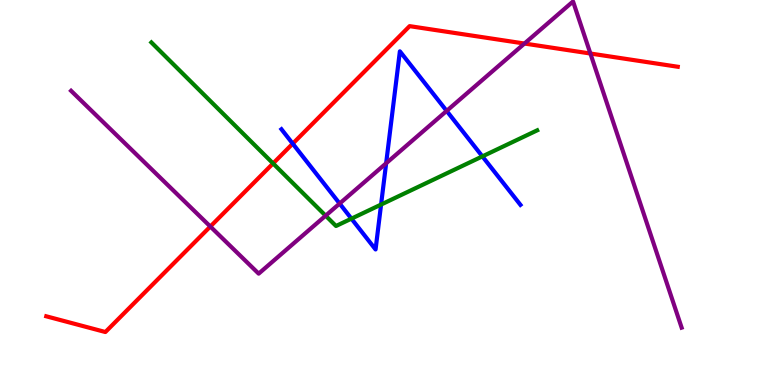[{'lines': ['blue', 'red'], 'intersections': [{'x': 3.78, 'y': 6.27}]}, {'lines': ['green', 'red'], 'intersections': [{'x': 3.52, 'y': 5.76}]}, {'lines': ['purple', 'red'], 'intersections': [{'x': 2.71, 'y': 4.12}, {'x': 6.77, 'y': 8.87}, {'x': 7.62, 'y': 8.61}]}, {'lines': ['blue', 'green'], 'intersections': [{'x': 4.53, 'y': 4.32}, {'x': 4.92, 'y': 4.69}, {'x': 6.22, 'y': 5.94}]}, {'lines': ['blue', 'purple'], 'intersections': [{'x': 4.38, 'y': 4.71}, {'x': 4.98, 'y': 5.76}, {'x': 5.76, 'y': 7.12}]}, {'lines': ['green', 'purple'], 'intersections': [{'x': 4.2, 'y': 4.4}]}]